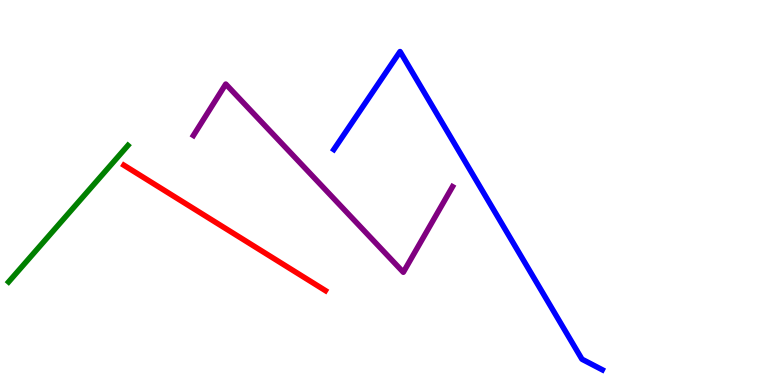[{'lines': ['blue', 'red'], 'intersections': []}, {'lines': ['green', 'red'], 'intersections': []}, {'lines': ['purple', 'red'], 'intersections': []}, {'lines': ['blue', 'green'], 'intersections': []}, {'lines': ['blue', 'purple'], 'intersections': []}, {'lines': ['green', 'purple'], 'intersections': []}]